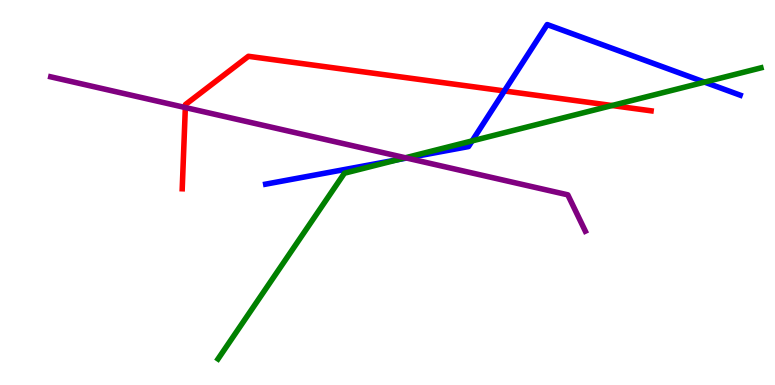[{'lines': ['blue', 'red'], 'intersections': [{'x': 6.51, 'y': 7.64}]}, {'lines': ['green', 'red'], 'intersections': [{'x': 7.9, 'y': 7.26}]}, {'lines': ['purple', 'red'], 'intersections': [{'x': 2.39, 'y': 7.21}]}, {'lines': ['blue', 'green'], 'intersections': [{'x': 5.14, 'y': 5.85}, {'x': 6.09, 'y': 6.34}, {'x': 9.09, 'y': 7.87}]}, {'lines': ['blue', 'purple'], 'intersections': [{'x': 5.25, 'y': 5.9}]}, {'lines': ['green', 'purple'], 'intersections': [{'x': 5.23, 'y': 5.9}]}]